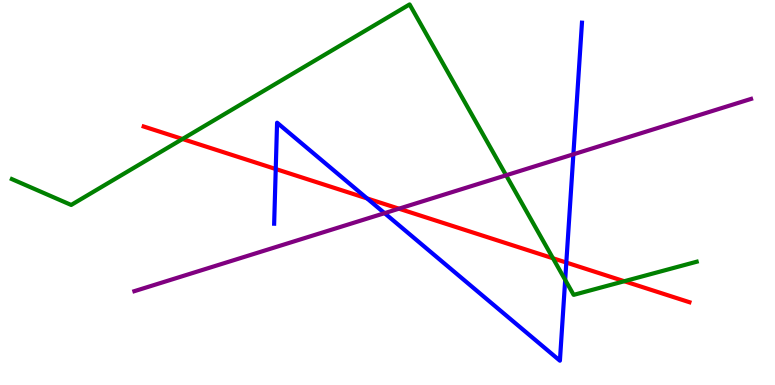[{'lines': ['blue', 'red'], 'intersections': [{'x': 3.56, 'y': 5.61}, {'x': 4.74, 'y': 4.85}, {'x': 7.31, 'y': 3.18}]}, {'lines': ['green', 'red'], 'intersections': [{'x': 2.35, 'y': 6.39}, {'x': 7.14, 'y': 3.29}, {'x': 8.06, 'y': 2.7}]}, {'lines': ['purple', 'red'], 'intersections': [{'x': 5.15, 'y': 4.58}]}, {'lines': ['blue', 'green'], 'intersections': [{'x': 7.29, 'y': 2.73}]}, {'lines': ['blue', 'purple'], 'intersections': [{'x': 4.96, 'y': 4.46}, {'x': 7.4, 'y': 5.99}]}, {'lines': ['green', 'purple'], 'intersections': [{'x': 6.53, 'y': 5.45}]}]